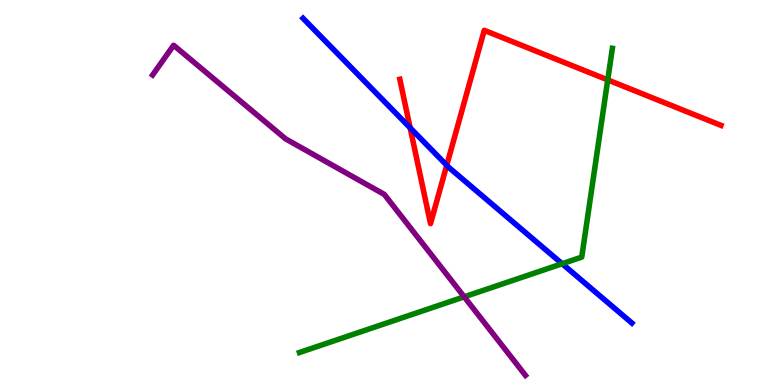[{'lines': ['blue', 'red'], 'intersections': [{'x': 5.29, 'y': 6.68}, {'x': 5.76, 'y': 5.71}]}, {'lines': ['green', 'red'], 'intersections': [{'x': 7.84, 'y': 7.92}]}, {'lines': ['purple', 'red'], 'intersections': []}, {'lines': ['blue', 'green'], 'intersections': [{'x': 7.25, 'y': 3.15}]}, {'lines': ['blue', 'purple'], 'intersections': []}, {'lines': ['green', 'purple'], 'intersections': [{'x': 5.99, 'y': 2.29}]}]